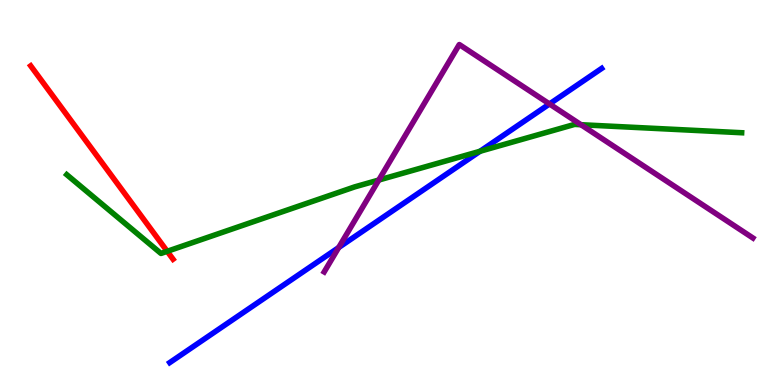[{'lines': ['blue', 'red'], 'intersections': []}, {'lines': ['green', 'red'], 'intersections': [{'x': 2.16, 'y': 3.47}]}, {'lines': ['purple', 'red'], 'intersections': []}, {'lines': ['blue', 'green'], 'intersections': [{'x': 6.19, 'y': 6.07}]}, {'lines': ['blue', 'purple'], 'intersections': [{'x': 4.37, 'y': 3.57}, {'x': 7.09, 'y': 7.3}]}, {'lines': ['green', 'purple'], 'intersections': [{'x': 4.89, 'y': 5.32}, {'x': 7.5, 'y': 6.76}]}]